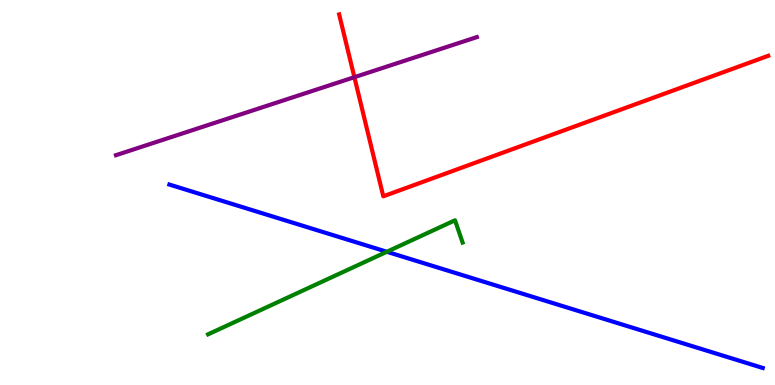[{'lines': ['blue', 'red'], 'intersections': []}, {'lines': ['green', 'red'], 'intersections': []}, {'lines': ['purple', 'red'], 'intersections': [{'x': 4.57, 'y': 8.0}]}, {'lines': ['blue', 'green'], 'intersections': [{'x': 4.99, 'y': 3.46}]}, {'lines': ['blue', 'purple'], 'intersections': []}, {'lines': ['green', 'purple'], 'intersections': []}]